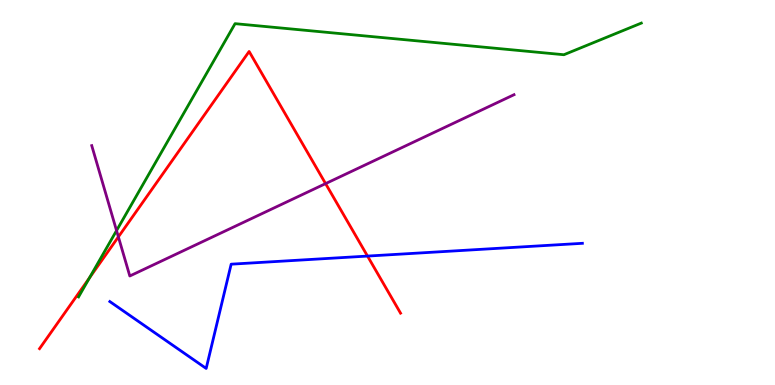[{'lines': ['blue', 'red'], 'intersections': [{'x': 4.74, 'y': 3.35}]}, {'lines': ['green', 'red'], 'intersections': [{'x': 1.15, 'y': 2.78}]}, {'lines': ['purple', 'red'], 'intersections': [{'x': 1.53, 'y': 3.85}, {'x': 4.2, 'y': 5.23}]}, {'lines': ['blue', 'green'], 'intersections': []}, {'lines': ['blue', 'purple'], 'intersections': []}, {'lines': ['green', 'purple'], 'intersections': [{'x': 1.5, 'y': 4.01}]}]